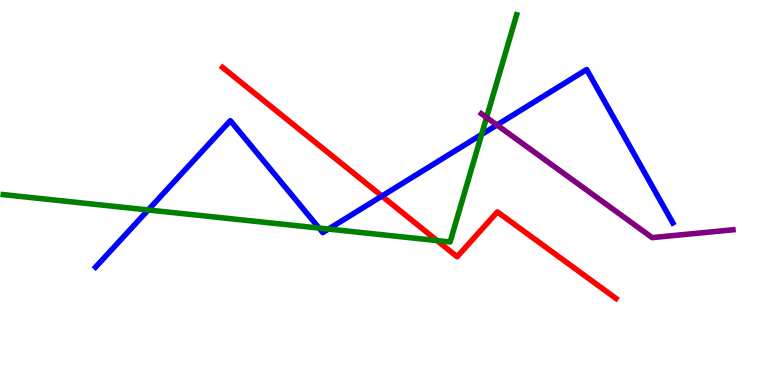[{'lines': ['blue', 'red'], 'intersections': [{'x': 4.93, 'y': 4.91}]}, {'lines': ['green', 'red'], 'intersections': [{'x': 5.64, 'y': 3.75}]}, {'lines': ['purple', 'red'], 'intersections': []}, {'lines': ['blue', 'green'], 'intersections': [{'x': 1.91, 'y': 4.55}, {'x': 4.12, 'y': 4.08}, {'x': 4.24, 'y': 4.05}, {'x': 6.21, 'y': 6.51}]}, {'lines': ['blue', 'purple'], 'intersections': [{'x': 6.41, 'y': 6.75}]}, {'lines': ['green', 'purple'], 'intersections': [{'x': 6.28, 'y': 6.95}]}]